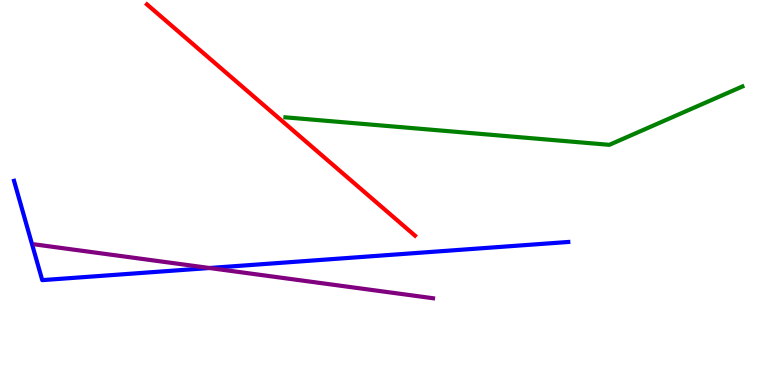[{'lines': ['blue', 'red'], 'intersections': []}, {'lines': ['green', 'red'], 'intersections': []}, {'lines': ['purple', 'red'], 'intersections': []}, {'lines': ['blue', 'green'], 'intersections': []}, {'lines': ['blue', 'purple'], 'intersections': [{'x': 2.7, 'y': 3.04}]}, {'lines': ['green', 'purple'], 'intersections': []}]